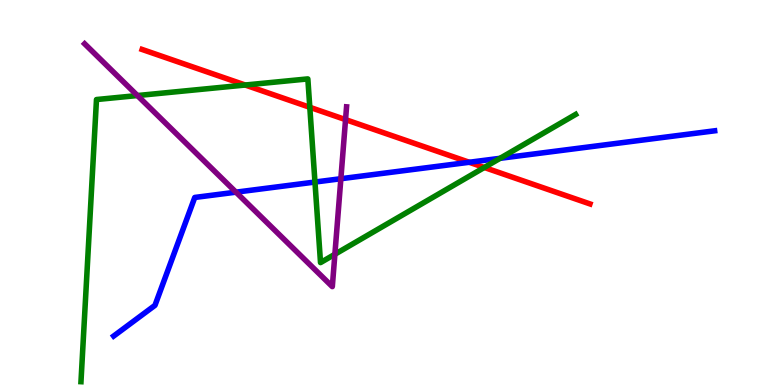[{'lines': ['blue', 'red'], 'intersections': [{'x': 6.05, 'y': 5.79}]}, {'lines': ['green', 'red'], 'intersections': [{'x': 3.16, 'y': 7.79}, {'x': 4.0, 'y': 7.21}, {'x': 6.25, 'y': 5.65}]}, {'lines': ['purple', 'red'], 'intersections': [{'x': 4.46, 'y': 6.89}]}, {'lines': ['blue', 'green'], 'intersections': [{'x': 4.06, 'y': 5.27}, {'x': 6.45, 'y': 5.89}]}, {'lines': ['blue', 'purple'], 'intersections': [{'x': 3.04, 'y': 5.01}, {'x': 4.4, 'y': 5.36}]}, {'lines': ['green', 'purple'], 'intersections': [{'x': 1.77, 'y': 7.52}, {'x': 4.32, 'y': 3.4}]}]